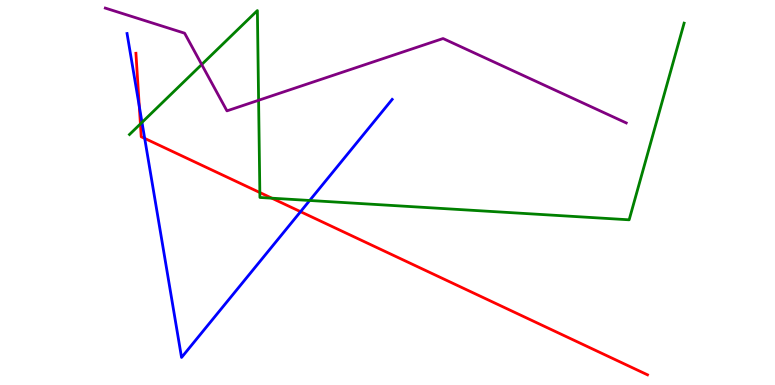[{'lines': ['blue', 'red'], 'intersections': [{'x': 1.8, 'y': 7.24}, {'x': 1.87, 'y': 6.41}, {'x': 3.88, 'y': 4.5}]}, {'lines': ['green', 'red'], 'intersections': [{'x': 1.81, 'y': 6.78}, {'x': 3.35, 'y': 5.0}, {'x': 3.51, 'y': 4.85}]}, {'lines': ['purple', 'red'], 'intersections': []}, {'lines': ['blue', 'green'], 'intersections': [{'x': 1.83, 'y': 6.82}, {'x': 4.0, 'y': 4.79}]}, {'lines': ['blue', 'purple'], 'intersections': []}, {'lines': ['green', 'purple'], 'intersections': [{'x': 2.6, 'y': 8.32}, {'x': 3.34, 'y': 7.4}]}]